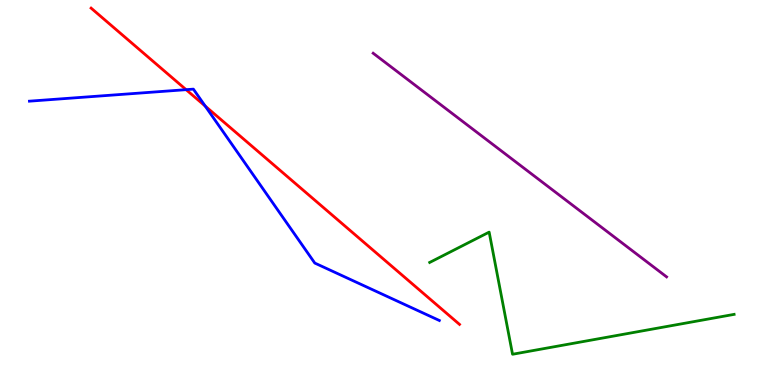[{'lines': ['blue', 'red'], 'intersections': [{'x': 2.4, 'y': 7.67}, {'x': 2.65, 'y': 7.24}]}, {'lines': ['green', 'red'], 'intersections': []}, {'lines': ['purple', 'red'], 'intersections': []}, {'lines': ['blue', 'green'], 'intersections': []}, {'lines': ['blue', 'purple'], 'intersections': []}, {'lines': ['green', 'purple'], 'intersections': []}]